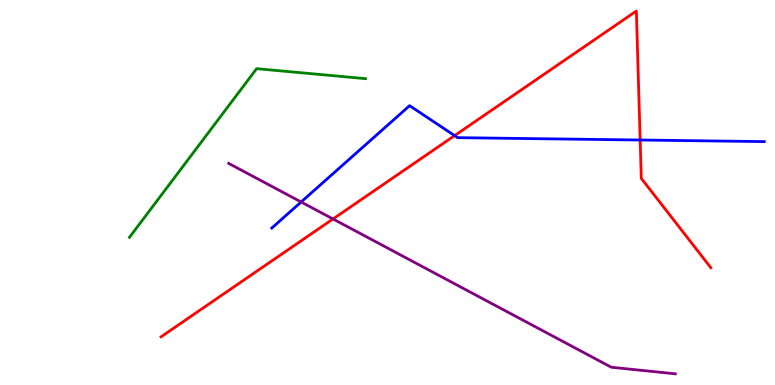[{'lines': ['blue', 'red'], 'intersections': [{'x': 5.87, 'y': 6.48}, {'x': 8.26, 'y': 6.36}]}, {'lines': ['green', 'red'], 'intersections': []}, {'lines': ['purple', 'red'], 'intersections': [{'x': 4.3, 'y': 4.31}]}, {'lines': ['blue', 'green'], 'intersections': []}, {'lines': ['blue', 'purple'], 'intersections': [{'x': 3.89, 'y': 4.75}]}, {'lines': ['green', 'purple'], 'intersections': []}]